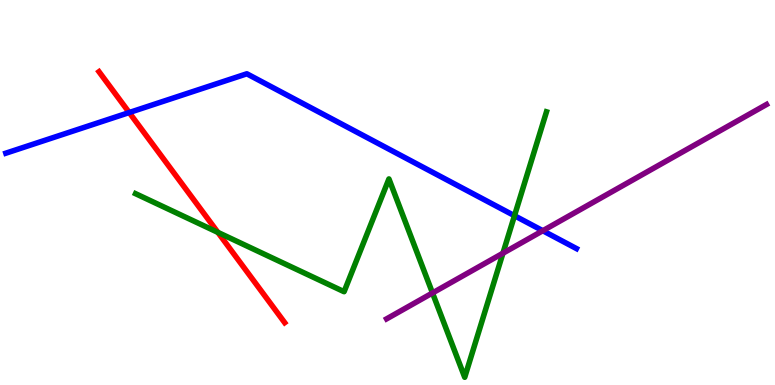[{'lines': ['blue', 'red'], 'intersections': [{'x': 1.67, 'y': 7.08}]}, {'lines': ['green', 'red'], 'intersections': [{'x': 2.81, 'y': 3.96}]}, {'lines': ['purple', 'red'], 'intersections': []}, {'lines': ['blue', 'green'], 'intersections': [{'x': 6.64, 'y': 4.4}]}, {'lines': ['blue', 'purple'], 'intersections': [{'x': 7.0, 'y': 4.01}]}, {'lines': ['green', 'purple'], 'intersections': [{'x': 5.58, 'y': 2.39}, {'x': 6.49, 'y': 3.42}]}]